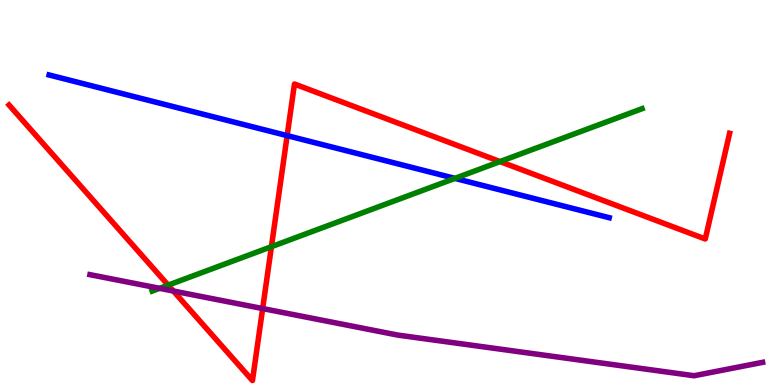[{'lines': ['blue', 'red'], 'intersections': [{'x': 3.71, 'y': 6.48}]}, {'lines': ['green', 'red'], 'intersections': [{'x': 2.17, 'y': 2.59}, {'x': 3.5, 'y': 3.59}, {'x': 6.45, 'y': 5.8}]}, {'lines': ['purple', 'red'], 'intersections': [{'x': 2.24, 'y': 2.44}, {'x': 3.39, 'y': 1.99}]}, {'lines': ['blue', 'green'], 'intersections': [{'x': 5.87, 'y': 5.37}]}, {'lines': ['blue', 'purple'], 'intersections': []}, {'lines': ['green', 'purple'], 'intersections': [{'x': 2.06, 'y': 2.51}]}]